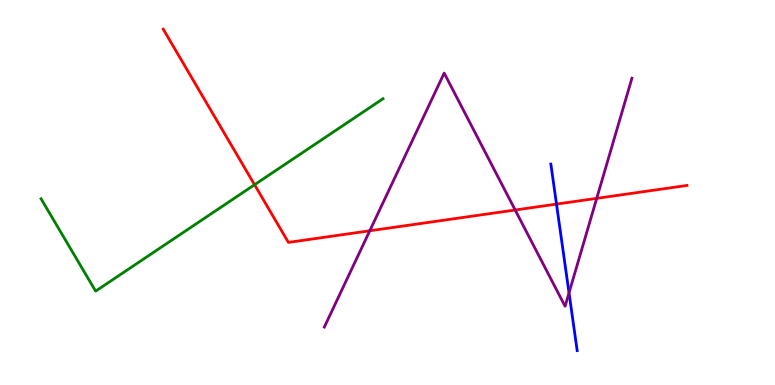[{'lines': ['blue', 'red'], 'intersections': [{'x': 7.18, 'y': 4.7}]}, {'lines': ['green', 'red'], 'intersections': [{'x': 3.28, 'y': 5.2}]}, {'lines': ['purple', 'red'], 'intersections': [{'x': 4.77, 'y': 4.01}, {'x': 6.65, 'y': 4.55}, {'x': 7.7, 'y': 4.85}]}, {'lines': ['blue', 'green'], 'intersections': []}, {'lines': ['blue', 'purple'], 'intersections': [{'x': 7.34, 'y': 2.39}]}, {'lines': ['green', 'purple'], 'intersections': []}]